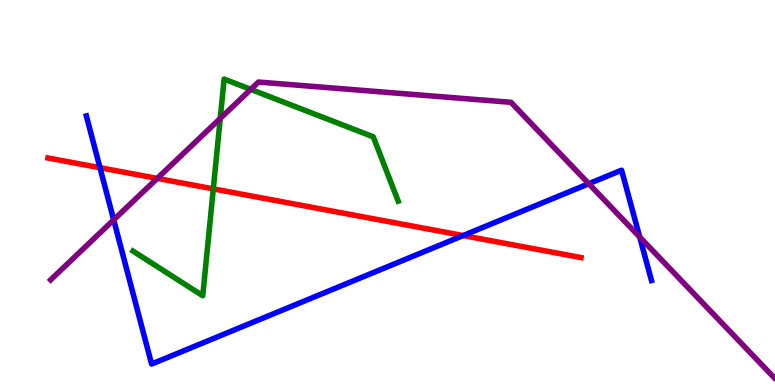[{'lines': ['blue', 'red'], 'intersections': [{'x': 1.29, 'y': 5.64}, {'x': 5.98, 'y': 3.88}]}, {'lines': ['green', 'red'], 'intersections': [{'x': 2.75, 'y': 5.09}]}, {'lines': ['purple', 'red'], 'intersections': [{'x': 2.03, 'y': 5.37}]}, {'lines': ['blue', 'green'], 'intersections': []}, {'lines': ['blue', 'purple'], 'intersections': [{'x': 1.47, 'y': 4.29}, {'x': 7.6, 'y': 5.23}, {'x': 8.25, 'y': 3.84}]}, {'lines': ['green', 'purple'], 'intersections': [{'x': 2.84, 'y': 6.92}, {'x': 3.24, 'y': 7.68}]}]